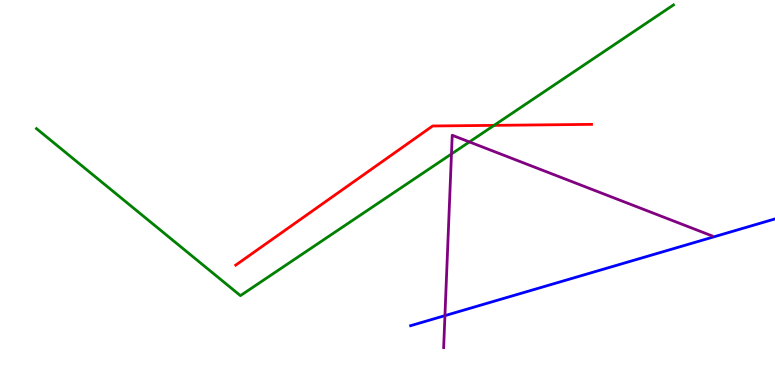[{'lines': ['blue', 'red'], 'intersections': []}, {'lines': ['green', 'red'], 'intersections': [{'x': 6.38, 'y': 6.74}]}, {'lines': ['purple', 'red'], 'intersections': []}, {'lines': ['blue', 'green'], 'intersections': []}, {'lines': ['blue', 'purple'], 'intersections': [{'x': 5.74, 'y': 1.8}]}, {'lines': ['green', 'purple'], 'intersections': [{'x': 5.83, 'y': 6.0}, {'x': 6.06, 'y': 6.31}]}]